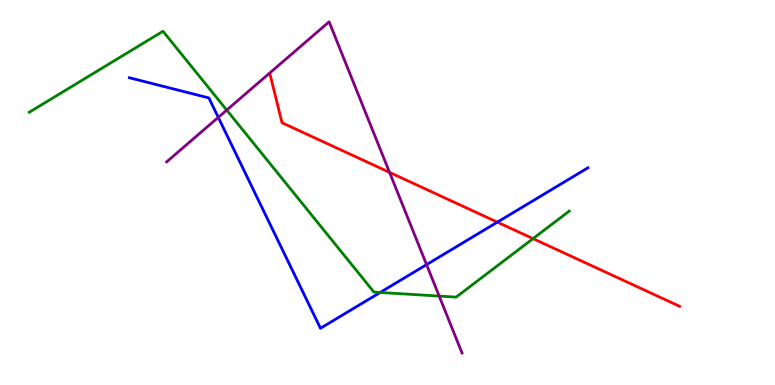[{'lines': ['blue', 'red'], 'intersections': [{'x': 6.42, 'y': 4.23}]}, {'lines': ['green', 'red'], 'intersections': [{'x': 6.88, 'y': 3.8}]}, {'lines': ['purple', 'red'], 'intersections': [{'x': 5.03, 'y': 5.52}]}, {'lines': ['blue', 'green'], 'intersections': [{'x': 4.91, 'y': 2.4}]}, {'lines': ['blue', 'purple'], 'intersections': [{'x': 2.82, 'y': 6.95}, {'x': 5.5, 'y': 3.13}]}, {'lines': ['green', 'purple'], 'intersections': [{'x': 2.93, 'y': 7.14}, {'x': 5.67, 'y': 2.31}]}]